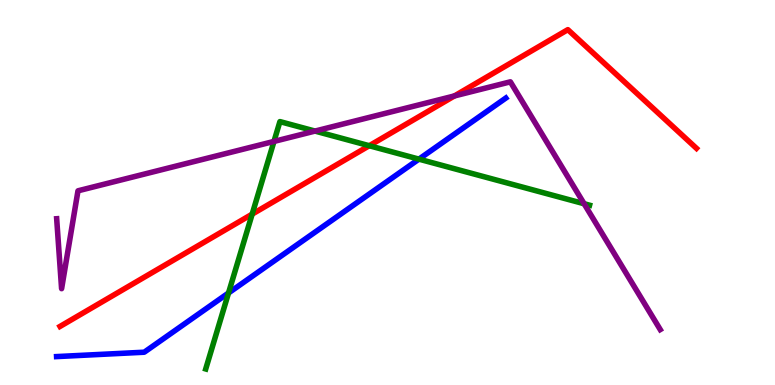[{'lines': ['blue', 'red'], 'intersections': []}, {'lines': ['green', 'red'], 'intersections': [{'x': 3.25, 'y': 4.44}, {'x': 4.76, 'y': 6.22}]}, {'lines': ['purple', 'red'], 'intersections': [{'x': 5.86, 'y': 7.51}]}, {'lines': ['blue', 'green'], 'intersections': [{'x': 2.95, 'y': 2.39}, {'x': 5.41, 'y': 5.87}]}, {'lines': ['blue', 'purple'], 'intersections': []}, {'lines': ['green', 'purple'], 'intersections': [{'x': 3.54, 'y': 6.33}, {'x': 4.06, 'y': 6.6}, {'x': 7.54, 'y': 4.71}]}]